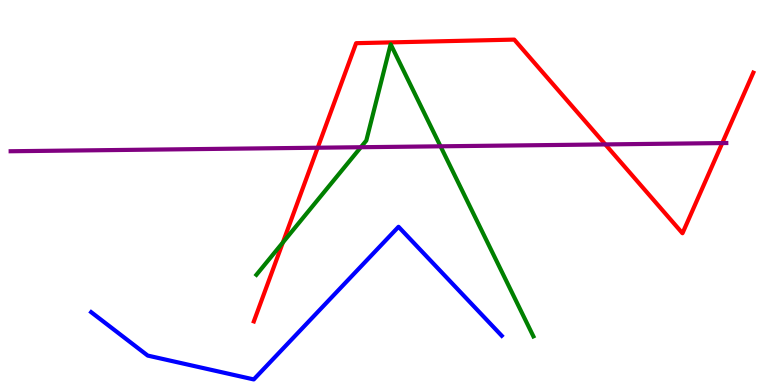[{'lines': ['blue', 'red'], 'intersections': []}, {'lines': ['green', 'red'], 'intersections': [{'x': 3.65, 'y': 3.7}]}, {'lines': ['purple', 'red'], 'intersections': [{'x': 4.1, 'y': 6.16}, {'x': 7.81, 'y': 6.25}, {'x': 9.32, 'y': 6.28}]}, {'lines': ['blue', 'green'], 'intersections': []}, {'lines': ['blue', 'purple'], 'intersections': []}, {'lines': ['green', 'purple'], 'intersections': [{'x': 4.66, 'y': 6.18}, {'x': 5.68, 'y': 6.2}]}]